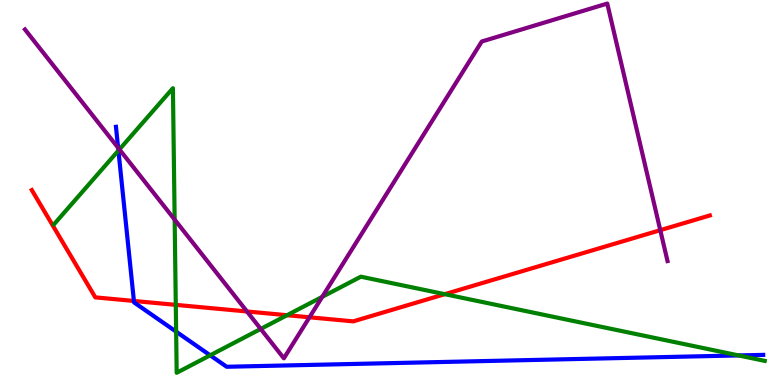[{'lines': ['blue', 'red'], 'intersections': [{'x': 1.73, 'y': 2.18}]}, {'lines': ['green', 'red'], 'intersections': [{'x': 2.27, 'y': 2.08}, {'x': 3.7, 'y': 1.81}, {'x': 5.74, 'y': 2.36}]}, {'lines': ['purple', 'red'], 'intersections': [{'x': 3.19, 'y': 1.91}, {'x': 3.99, 'y': 1.76}, {'x': 8.52, 'y': 4.02}]}, {'lines': ['blue', 'green'], 'intersections': [{'x': 1.53, 'y': 6.09}, {'x': 2.27, 'y': 1.39}, {'x': 2.71, 'y': 0.771}, {'x': 9.53, 'y': 0.768}]}, {'lines': ['blue', 'purple'], 'intersections': [{'x': 1.52, 'y': 6.16}]}, {'lines': ['green', 'purple'], 'intersections': [{'x': 1.54, 'y': 6.12}, {'x': 2.25, 'y': 4.3}, {'x': 3.36, 'y': 1.46}, {'x': 4.16, 'y': 2.29}]}]